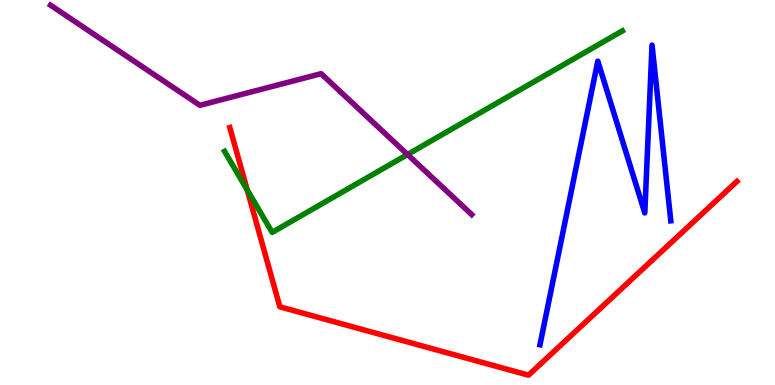[{'lines': ['blue', 'red'], 'intersections': []}, {'lines': ['green', 'red'], 'intersections': [{'x': 3.19, 'y': 5.07}]}, {'lines': ['purple', 'red'], 'intersections': []}, {'lines': ['blue', 'green'], 'intersections': []}, {'lines': ['blue', 'purple'], 'intersections': []}, {'lines': ['green', 'purple'], 'intersections': [{'x': 5.26, 'y': 5.99}]}]